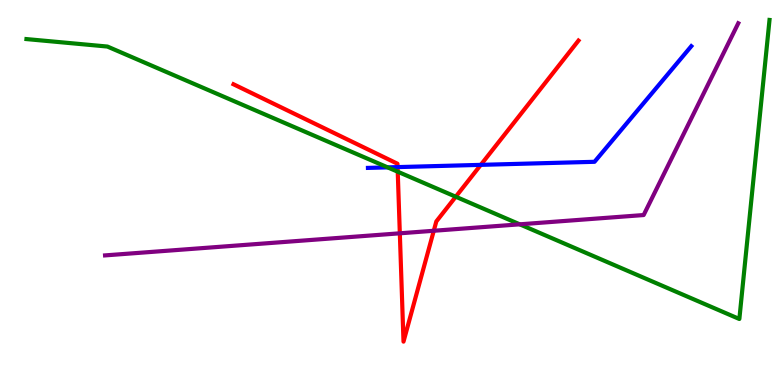[{'lines': ['blue', 'red'], 'intersections': [{'x': 5.13, 'y': 5.66}, {'x': 6.2, 'y': 5.72}]}, {'lines': ['green', 'red'], 'intersections': [{'x': 5.13, 'y': 5.54}, {'x': 5.88, 'y': 4.89}]}, {'lines': ['purple', 'red'], 'intersections': [{'x': 5.16, 'y': 3.94}, {'x': 5.6, 'y': 4.01}]}, {'lines': ['blue', 'green'], 'intersections': [{'x': 5.0, 'y': 5.65}]}, {'lines': ['blue', 'purple'], 'intersections': []}, {'lines': ['green', 'purple'], 'intersections': [{'x': 6.71, 'y': 4.17}]}]